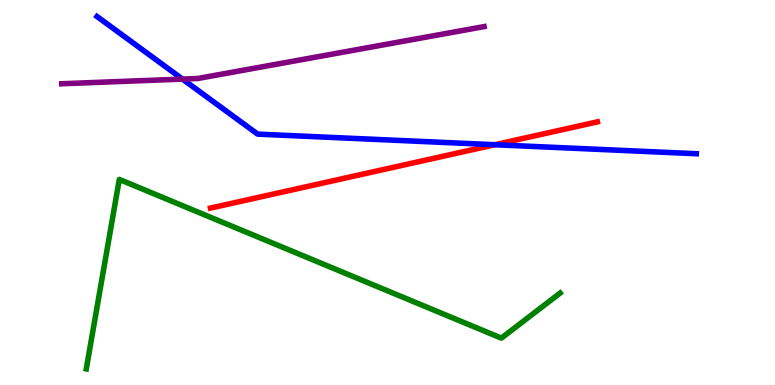[{'lines': ['blue', 'red'], 'intersections': [{'x': 6.38, 'y': 6.24}]}, {'lines': ['green', 'red'], 'intersections': []}, {'lines': ['purple', 'red'], 'intersections': []}, {'lines': ['blue', 'green'], 'intersections': []}, {'lines': ['blue', 'purple'], 'intersections': [{'x': 2.35, 'y': 7.95}]}, {'lines': ['green', 'purple'], 'intersections': []}]